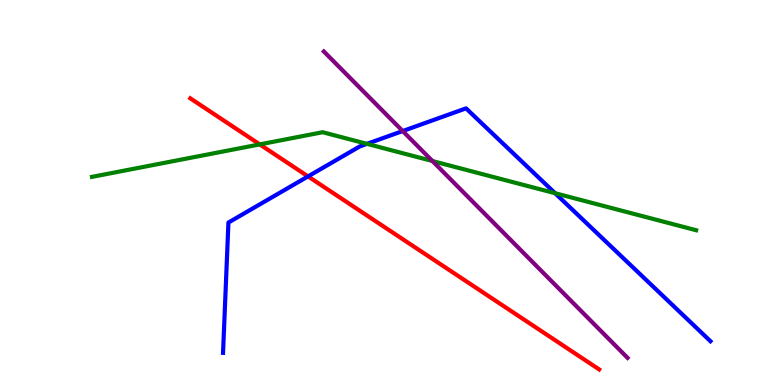[{'lines': ['blue', 'red'], 'intersections': [{'x': 3.97, 'y': 5.42}]}, {'lines': ['green', 'red'], 'intersections': [{'x': 3.35, 'y': 6.25}]}, {'lines': ['purple', 'red'], 'intersections': []}, {'lines': ['blue', 'green'], 'intersections': [{'x': 4.73, 'y': 6.26}, {'x': 7.16, 'y': 4.98}]}, {'lines': ['blue', 'purple'], 'intersections': [{'x': 5.2, 'y': 6.6}]}, {'lines': ['green', 'purple'], 'intersections': [{'x': 5.58, 'y': 5.82}]}]